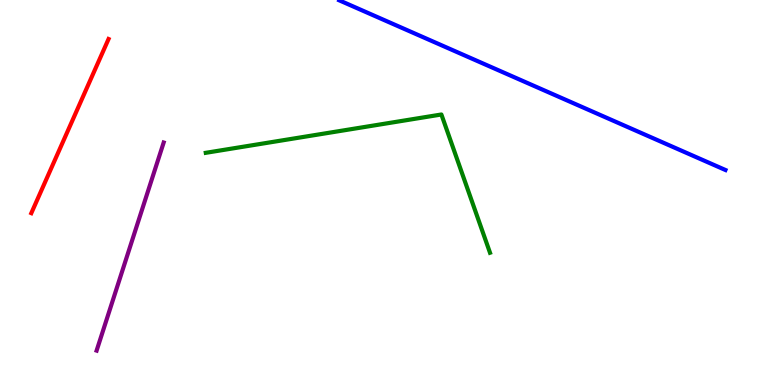[{'lines': ['blue', 'red'], 'intersections': []}, {'lines': ['green', 'red'], 'intersections': []}, {'lines': ['purple', 'red'], 'intersections': []}, {'lines': ['blue', 'green'], 'intersections': []}, {'lines': ['blue', 'purple'], 'intersections': []}, {'lines': ['green', 'purple'], 'intersections': []}]